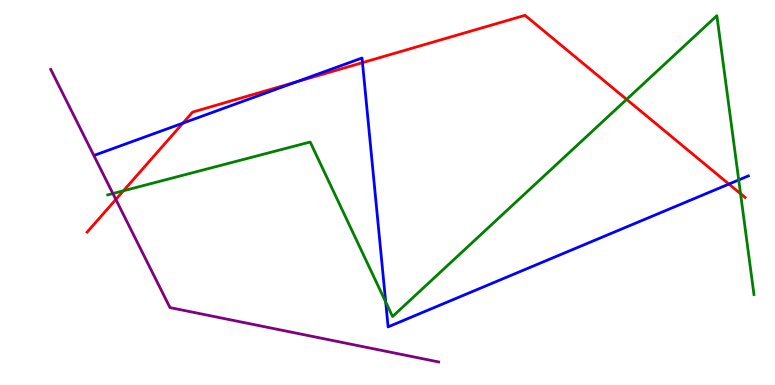[{'lines': ['blue', 'red'], 'intersections': [{'x': 2.36, 'y': 6.8}, {'x': 3.82, 'y': 7.87}, {'x': 4.68, 'y': 8.37}, {'x': 9.41, 'y': 5.22}]}, {'lines': ['green', 'red'], 'intersections': [{'x': 1.59, 'y': 5.04}, {'x': 8.09, 'y': 7.42}, {'x': 9.56, 'y': 4.97}]}, {'lines': ['purple', 'red'], 'intersections': [{'x': 1.49, 'y': 4.82}]}, {'lines': ['blue', 'green'], 'intersections': [{'x': 4.98, 'y': 2.16}, {'x': 9.53, 'y': 5.33}]}, {'lines': ['blue', 'purple'], 'intersections': []}, {'lines': ['green', 'purple'], 'intersections': [{'x': 1.46, 'y': 4.97}]}]